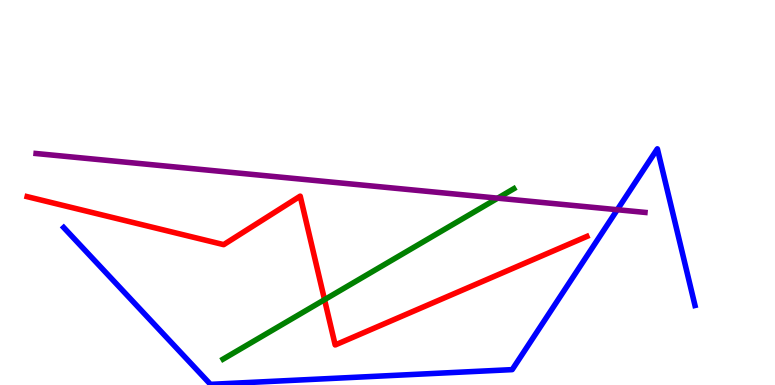[{'lines': ['blue', 'red'], 'intersections': []}, {'lines': ['green', 'red'], 'intersections': [{'x': 4.19, 'y': 2.22}]}, {'lines': ['purple', 'red'], 'intersections': []}, {'lines': ['blue', 'green'], 'intersections': []}, {'lines': ['blue', 'purple'], 'intersections': [{'x': 7.97, 'y': 4.55}]}, {'lines': ['green', 'purple'], 'intersections': [{'x': 6.42, 'y': 4.85}]}]